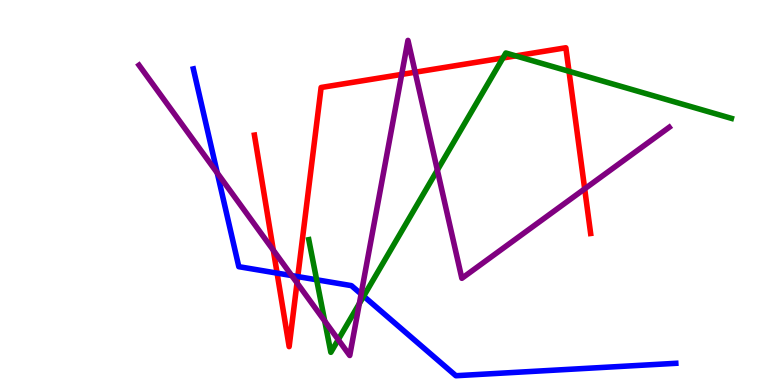[{'lines': ['blue', 'red'], 'intersections': [{'x': 3.58, 'y': 2.91}, {'x': 3.84, 'y': 2.82}]}, {'lines': ['green', 'red'], 'intersections': [{'x': 6.49, 'y': 8.49}, {'x': 6.66, 'y': 8.55}, {'x': 7.34, 'y': 8.15}]}, {'lines': ['purple', 'red'], 'intersections': [{'x': 3.53, 'y': 3.5}, {'x': 3.83, 'y': 2.65}, {'x': 5.18, 'y': 8.07}, {'x': 5.36, 'y': 8.12}, {'x': 7.54, 'y': 5.09}]}, {'lines': ['blue', 'green'], 'intersections': [{'x': 4.09, 'y': 2.73}, {'x': 4.69, 'y': 2.31}]}, {'lines': ['blue', 'purple'], 'intersections': [{'x': 2.8, 'y': 5.51}, {'x': 3.76, 'y': 2.84}, {'x': 4.66, 'y': 2.36}]}, {'lines': ['green', 'purple'], 'intersections': [{'x': 4.19, 'y': 1.66}, {'x': 4.36, 'y': 1.18}, {'x': 4.64, 'y': 2.12}, {'x': 5.64, 'y': 5.58}]}]